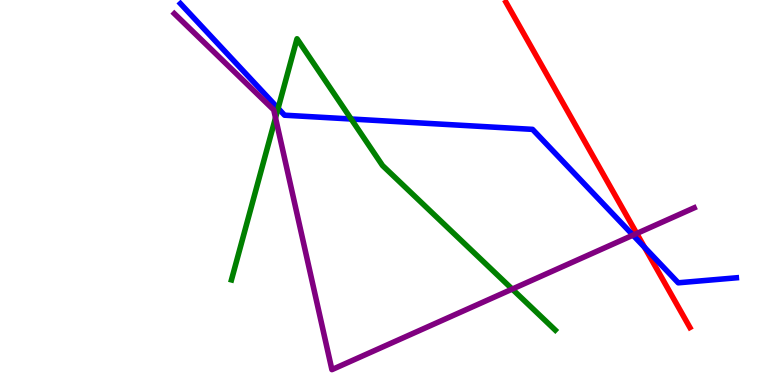[{'lines': ['blue', 'red'], 'intersections': [{'x': 8.32, 'y': 3.58}]}, {'lines': ['green', 'red'], 'intersections': []}, {'lines': ['purple', 'red'], 'intersections': [{'x': 8.22, 'y': 3.94}]}, {'lines': ['blue', 'green'], 'intersections': [{'x': 3.59, 'y': 7.19}, {'x': 4.53, 'y': 6.91}]}, {'lines': ['blue', 'purple'], 'intersections': [{'x': 8.17, 'y': 3.89}]}, {'lines': ['green', 'purple'], 'intersections': [{'x': 3.56, 'y': 6.94}, {'x': 6.61, 'y': 2.49}]}]